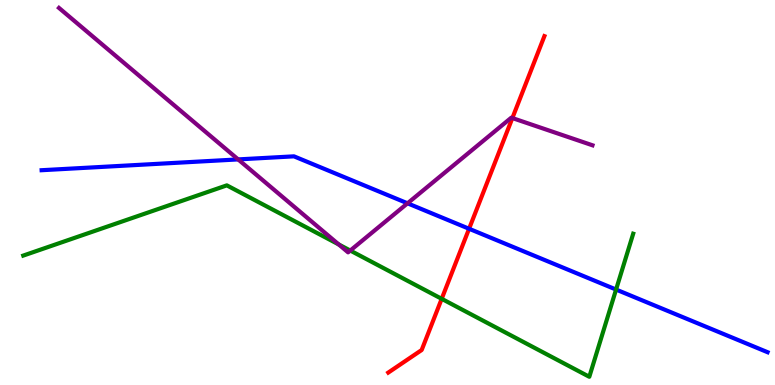[{'lines': ['blue', 'red'], 'intersections': [{'x': 6.05, 'y': 4.06}]}, {'lines': ['green', 'red'], 'intersections': [{'x': 5.7, 'y': 2.24}]}, {'lines': ['purple', 'red'], 'intersections': [{'x': 6.61, 'y': 6.93}]}, {'lines': ['blue', 'green'], 'intersections': [{'x': 7.95, 'y': 2.48}]}, {'lines': ['blue', 'purple'], 'intersections': [{'x': 3.07, 'y': 5.86}, {'x': 5.26, 'y': 4.72}]}, {'lines': ['green', 'purple'], 'intersections': [{'x': 4.37, 'y': 3.65}, {'x': 4.52, 'y': 3.49}]}]